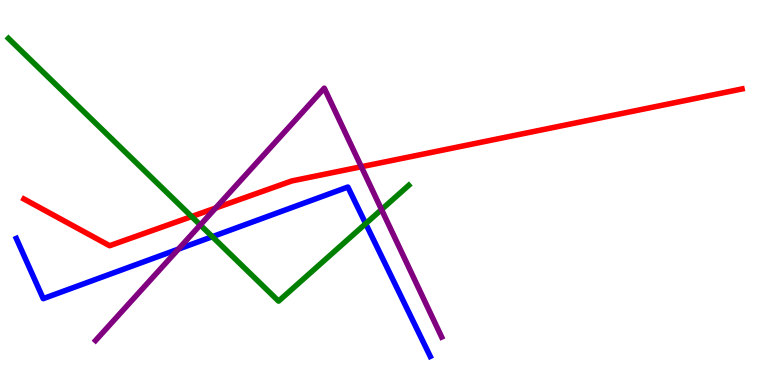[{'lines': ['blue', 'red'], 'intersections': []}, {'lines': ['green', 'red'], 'intersections': [{'x': 2.47, 'y': 4.38}]}, {'lines': ['purple', 'red'], 'intersections': [{'x': 2.78, 'y': 4.6}, {'x': 4.66, 'y': 5.67}]}, {'lines': ['blue', 'green'], 'intersections': [{'x': 2.74, 'y': 3.85}, {'x': 4.72, 'y': 4.19}]}, {'lines': ['blue', 'purple'], 'intersections': [{'x': 2.3, 'y': 3.53}]}, {'lines': ['green', 'purple'], 'intersections': [{'x': 2.58, 'y': 4.16}, {'x': 4.92, 'y': 4.56}]}]